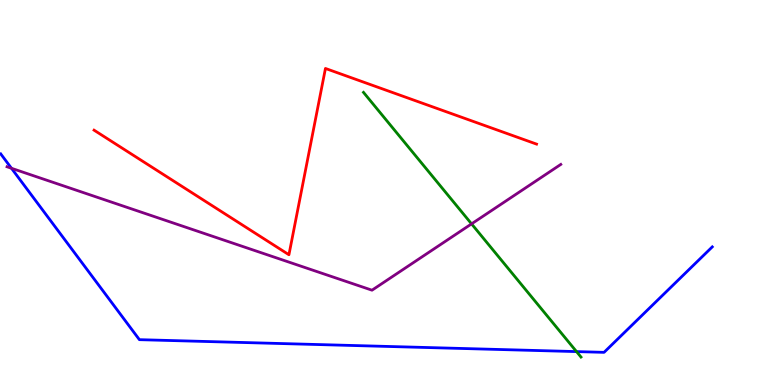[{'lines': ['blue', 'red'], 'intersections': []}, {'lines': ['green', 'red'], 'intersections': []}, {'lines': ['purple', 'red'], 'intersections': []}, {'lines': ['blue', 'green'], 'intersections': [{'x': 7.44, 'y': 0.868}]}, {'lines': ['blue', 'purple'], 'intersections': [{'x': 0.148, 'y': 5.63}]}, {'lines': ['green', 'purple'], 'intersections': [{'x': 6.08, 'y': 4.19}]}]